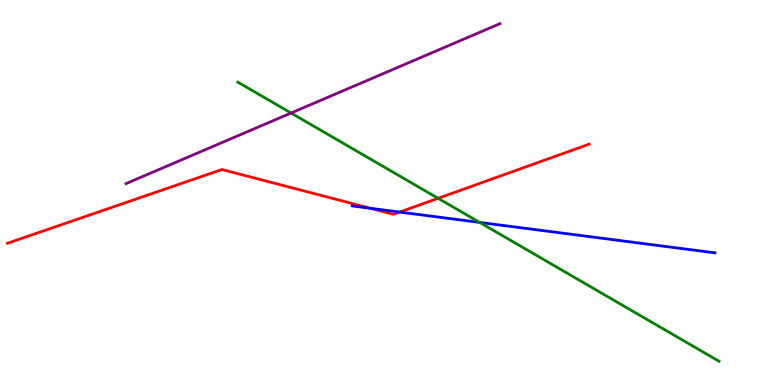[{'lines': ['blue', 'red'], 'intersections': [{'x': 4.78, 'y': 4.59}, {'x': 5.16, 'y': 4.49}]}, {'lines': ['green', 'red'], 'intersections': [{'x': 5.65, 'y': 4.85}]}, {'lines': ['purple', 'red'], 'intersections': []}, {'lines': ['blue', 'green'], 'intersections': [{'x': 6.19, 'y': 4.22}]}, {'lines': ['blue', 'purple'], 'intersections': []}, {'lines': ['green', 'purple'], 'intersections': [{'x': 3.76, 'y': 7.06}]}]